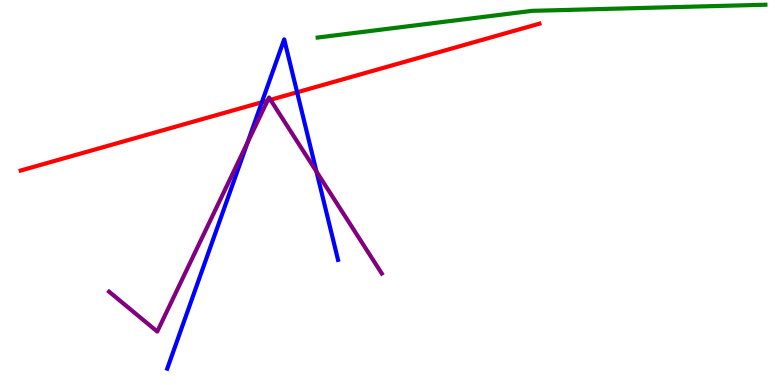[{'lines': ['blue', 'red'], 'intersections': [{'x': 3.38, 'y': 7.34}, {'x': 3.83, 'y': 7.6}]}, {'lines': ['green', 'red'], 'intersections': []}, {'lines': ['purple', 'red'], 'intersections': [{'x': 3.45, 'y': 7.39}, {'x': 3.49, 'y': 7.41}]}, {'lines': ['blue', 'green'], 'intersections': []}, {'lines': ['blue', 'purple'], 'intersections': [{'x': 3.19, 'y': 6.3}, {'x': 4.08, 'y': 5.54}]}, {'lines': ['green', 'purple'], 'intersections': []}]